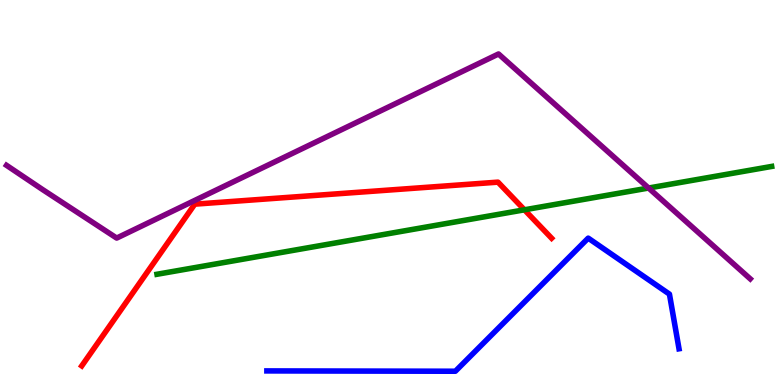[{'lines': ['blue', 'red'], 'intersections': []}, {'lines': ['green', 'red'], 'intersections': [{'x': 6.77, 'y': 4.55}]}, {'lines': ['purple', 'red'], 'intersections': []}, {'lines': ['blue', 'green'], 'intersections': []}, {'lines': ['blue', 'purple'], 'intersections': []}, {'lines': ['green', 'purple'], 'intersections': [{'x': 8.37, 'y': 5.12}]}]